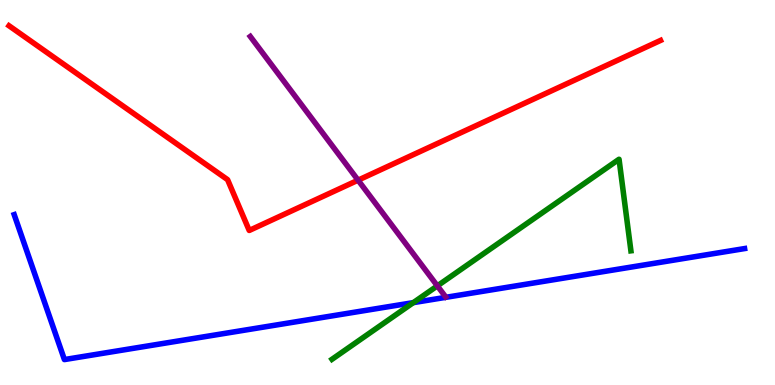[{'lines': ['blue', 'red'], 'intersections': []}, {'lines': ['green', 'red'], 'intersections': []}, {'lines': ['purple', 'red'], 'intersections': [{'x': 4.62, 'y': 5.32}]}, {'lines': ['blue', 'green'], 'intersections': [{'x': 5.33, 'y': 2.14}]}, {'lines': ['blue', 'purple'], 'intersections': []}, {'lines': ['green', 'purple'], 'intersections': [{'x': 5.64, 'y': 2.57}]}]